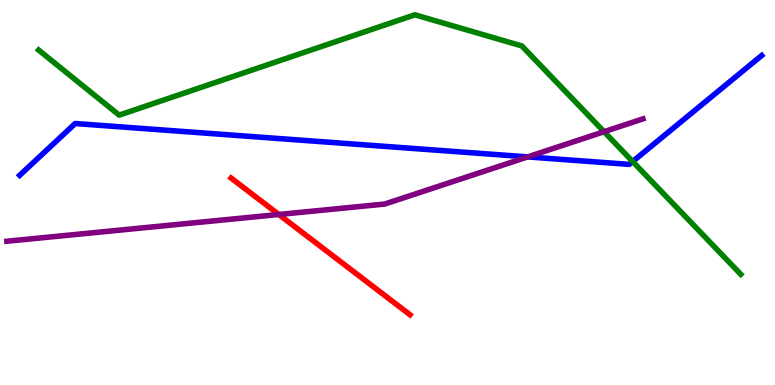[{'lines': ['blue', 'red'], 'intersections': []}, {'lines': ['green', 'red'], 'intersections': []}, {'lines': ['purple', 'red'], 'intersections': [{'x': 3.6, 'y': 4.43}]}, {'lines': ['blue', 'green'], 'intersections': [{'x': 8.16, 'y': 5.8}]}, {'lines': ['blue', 'purple'], 'intersections': [{'x': 6.81, 'y': 5.92}]}, {'lines': ['green', 'purple'], 'intersections': [{'x': 7.79, 'y': 6.58}]}]